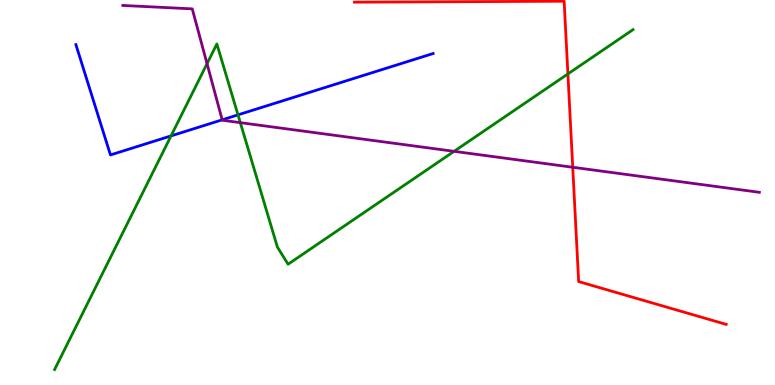[{'lines': ['blue', 'red'], 'intersections': []}, {'lines': ['green', 'red'], 'intersections': [{'x': 7.33, 'y': 8.08}]}, {'lines': ['purple', 'red'], 'intersections': [{'x': 7.39, 'y': 5.66}]}, {'lines': ['blue', 'green'], 'intersections': [{'x': 2.21, 'y': 6.47}, {'x': 3.07, 'y': 7.02}]}, {'lines': ['blue', 'purple'], 'intersections': [{'x': 2.87, 'y': 6.89}]}, {'lines': ['green', 'purple'], 'intersections': [{'x': 2.67, 'y': 8.35}, {'x': 3.1, 'y': 6.81}, {'x': 5.86, 'y': 6.07}]}]